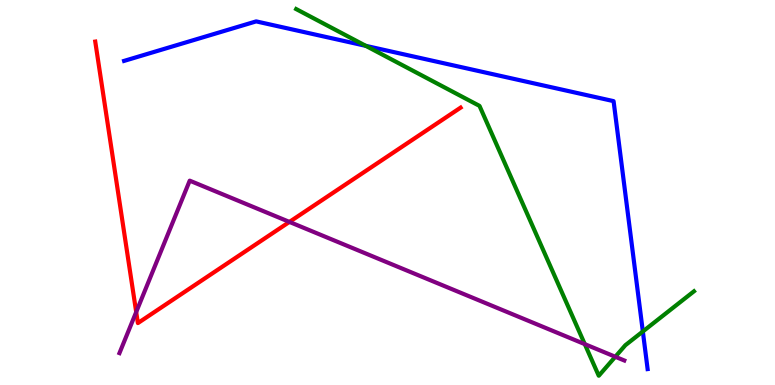[{'lines': ['blue', 'red'], 'intersections': []}, {'lines': ['green', 'red'], 'intersections': []}, {'lines': ['purple', 'red'], 'intersections': [{'x': 1.76, 'y': 1.9}, {'x': 3.73, 'y': 4.24}]}, {'lines': ['blue', 'green'], 'intersections': [{'x': 4.72, 'y': 8.81}, {'x': 8.29, 'y': 1.39}]}, {'lines': ['blue', 'purple'], 'intersections': []}, {'lines': ['green', 'purple'], 'intersections': [{'x': 7.55, 'y': 1.06}, {'x': 7.94, 'y': 0.733}]}]